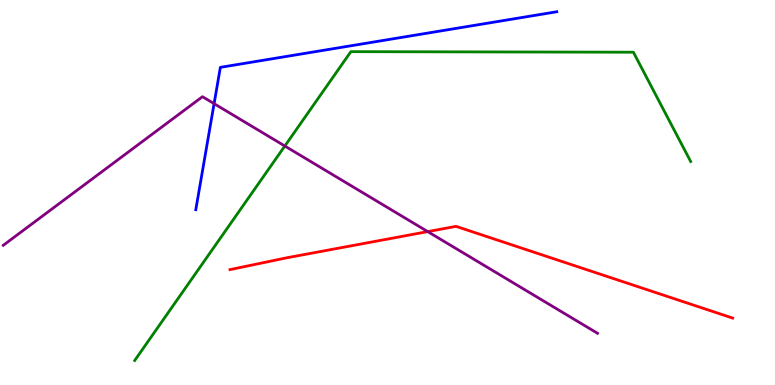[{'lines': ['blue', 'red'], 'intersections': []}, {'lines': ['green', 'red'], 'intersections': []}, {'lines': ['purple', 'red'], 'intersections': [{'x': 5.52, 'y': 3.98}]}, {'lines': ['blue', 'green'], 'intersections': []}, {'lines': ['blue', 'purple'], 'intersections': [{'x': 2.76, 'y': 7.31}]}, {'lines': ['green', 'purple'], 'intersections': [{'x': 3.68, 'y': 6.21}]}]